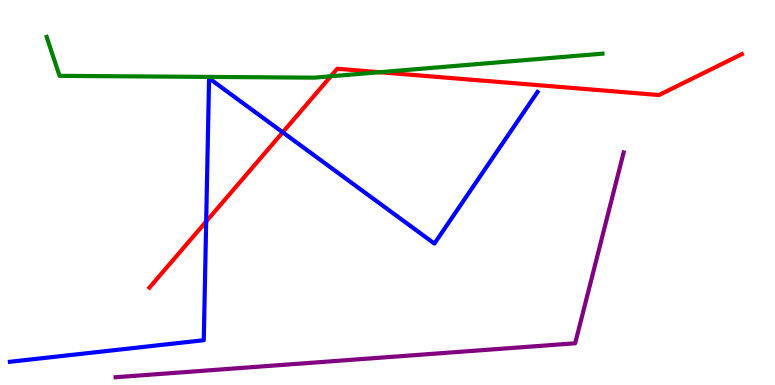[{'lines': ['blue', 'red'], 'intersections': [{'x': 2.66, 'y': 4.25}, {'x': 3.65, 'y': 6.56}]}, {'lines': ['green', 'red'], 'intersections': [{'x': 4.27, 'y': 8.02}, {'x': 4.9, 'y': 8.12}]}, {'lines': ['purple', 'red'], 'intersections': []}, {'lines': ['blue', 'green'], 'intersections': []}, {'lines': ['blue', 'purple'], 'intersections': []}, {'lines': ['green', 'purple'], 'intersections': []}]